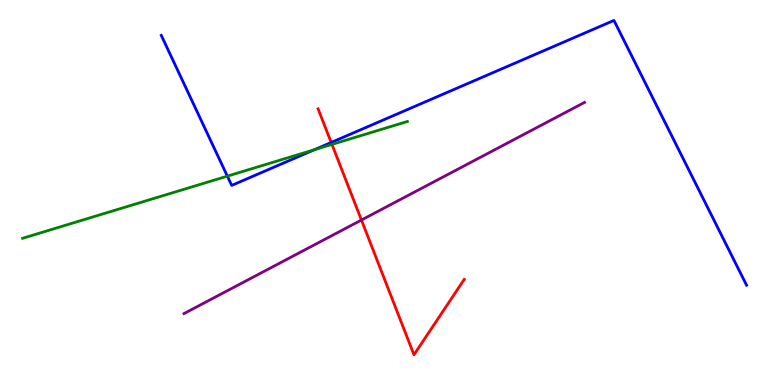[{'lines': ['blue', 'red'], 'intersections': [{'x': 4.27, 'y': 6.3}]}, {'lines': ['green', 'red'], 'intersections': [{'x': 4.28, 'y': 6.25}]}, {'lines': ['purple', 'red'], 'intersections': [{'x': 4.66, 'y': 4.28}]}, {'lines': ['blue', 'green'], 'intersections': [{'x': 2.93, 'y': 5.42}, {'x': 4.06, 'y': 6.11}]}, {'lines': ['blue', 'purple'], 'intersections': []}, {'lines': ['green', 'purple'], 'intersections': []}]